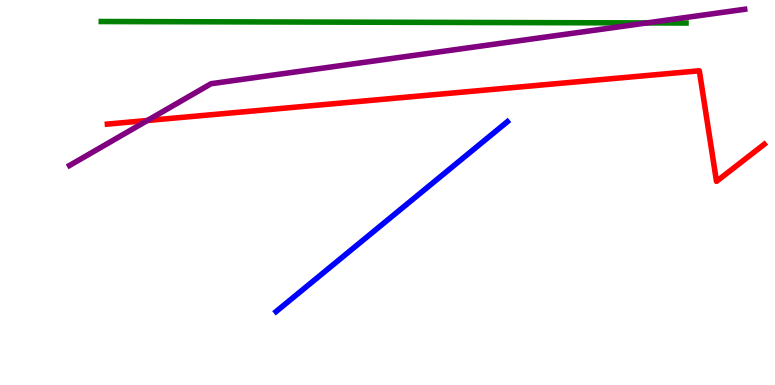[{'lines': ['blue', 'red'], 'intersections': []}, {'lines': ['green', 'red'], 'intersections': []}, {'lines': ['purple', 'red'], 'intersections': [{'x': 1.9, 'y': 6.87}]}, {'lines': ['blue', 'green'], 'intersections': []}, {'lines': ['blue', 'purple'], 'intersections': []}, {'lines': ['green', 'purple'], 'intersections': [{'x': 8.35, 'y': 9.4}]}]